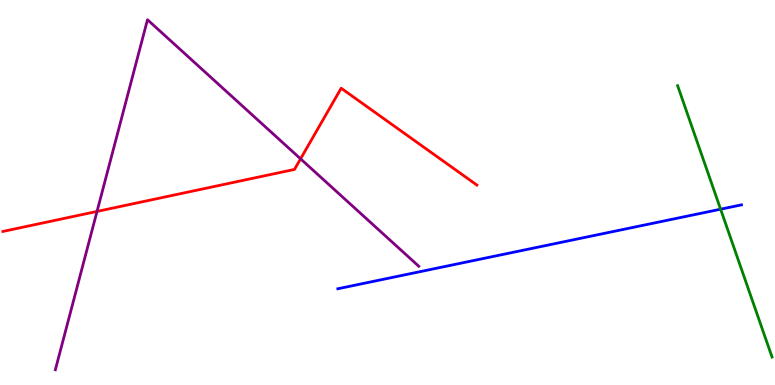[{'lines': ['blue', 'red'], 'intersections': []}, {'lines': ['green', 'red'], 'intersections': []}, {'lines': ['purple', 'red'], 'intersections': [{'x': 1.25, 'y': 4.51}, {'x': 3.88, 'y': 5.87}]}, {'lines': ['blue', 'green'], 'intersections': [{'x': 9.3, 'y': 4.57}]}, {'lines': ['blue', 'purple'], 'intersections': []}, {'lines': ['green', 'purple'], 'intersections': []}]